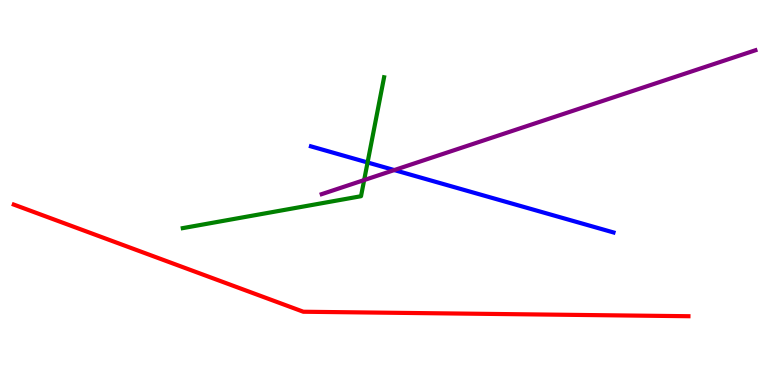[{'lines': ['blue', 'red'], 'intersections': []}, {'lines': ['green', 'red'], 'intersections': []}, {'lines': ['purple', 'red'], 'intersections': []}, {'lines': ['blue', 'green'], 'intersections': [{'x': 4.74, 'y': 5.78}]}, {'lines': ['blue', 'purple'], 'intersections': [{'x': 5.09, 'y': 5.58}]}, {'lines': ['green', 'purple'], 'intersections': [{'x': 4.7, 'y': 5.32}]}]